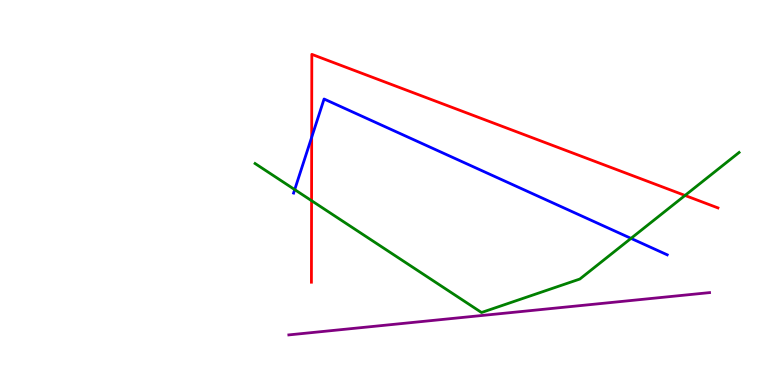[{'lines': ['blue', 'red'], 'intersections': [{'x': 4.02, 'y': 6.43}]}, {'lines': ['green', 'red'], 'intersections': [{'x': 4.02, 'y': 4.79}, {'x': 8.84, 'y': 4.92}]}, {'lines': ['purple', 'red'], 'intersections': []}, {'lines': ['blue', 'green'], 'intersections': [{'x': 3.8, 'y': 5.08}, {'x': 8.14, 'y': 3.81}]}, {'lines': ['blue', 'purple'], 'intersections': []}, {'lines': ['green', 'purple'], 'intersections': []}]